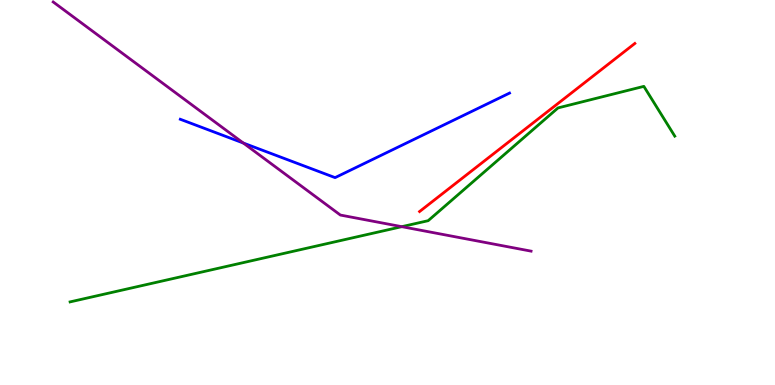[{'lines': ['blue', 'red'], 'intersections': []}, {'lines': ['green', 'red'], 'intersections': []}, {'lines': ['purple', 'red'], 'intersections': []}, {'lines': ['blue', 'green'], 'intersections': []}, {'lines': ['blue', 'purple'], 'intersections': [{'x': 3.14, 'y': 6.28}]}, {'lines': ['green', 'purple'], 'intersections': [{'x': 5.18, 'y': 4.11}]}]